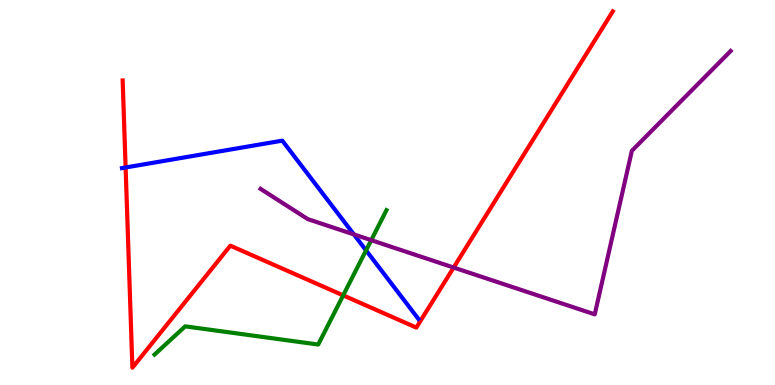[{'lines': ['blue', 'red'], 'intersections': [{'x': 1.62, 'y': 5.65}]}, {'lines': ['green', 'red'], 'intersections': [{'x': 4.43, 'y': 2.33}]}, {'lines': ['purple', 'red'], 'intersections': [{'x': 5.85, 'y': 3.05}]}, {'lines': ['blue', 'green'], 'intersections': [{'x': 4.72, 'y': 3.5}]}, {'lines': ['blue', 'purple'], 'intersections': [{'x': 4.57, 'y': 3.91}]}, {'lines': ['green', 'purple'], 'intersections': [{'x': 4.79, 'y': 3.76}]}]